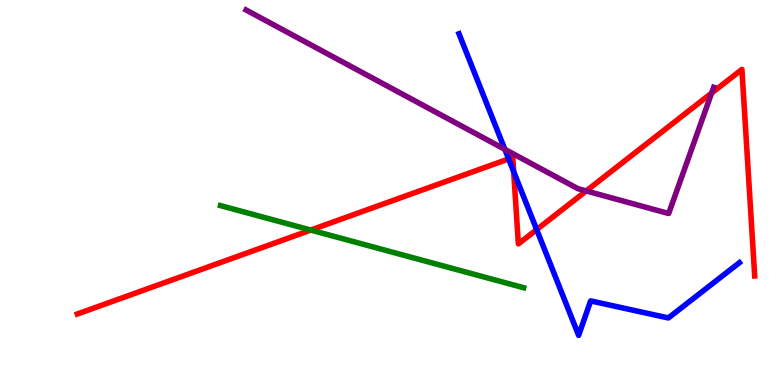[{'lines': ['blue', 'red'], 'intersections': [{'x': 6.56, 'y': 5.87}, {'x': 6.63, 'y': 5.54}, {'x': 6.92, 'y': 4.04}]}, {'lines': ['green', 'red'], 'intersections': [{'x': 4.01, 'y': 4.02}]}, {'lines': ['purple', 'red'], 'intersections': [{'x': 7.56, 'y': 5.04}, {'x': 9.18, 'y': 7.58}]}, {'lines': ['blue', 'green'], 'intersections': []}, {'lines': ['blue', 'purple'], 'intersections': [{'x': 6.51, 'y': 6.12}]}, {'lines': ['green', 'purple'], 'intersections': []}]